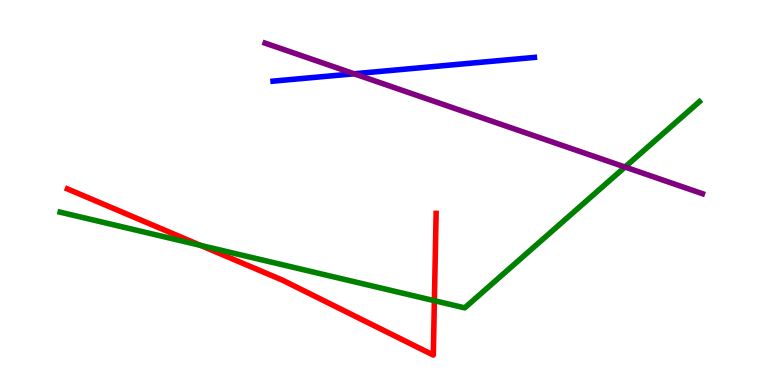[{'lines': ['blue', 'red'], 'intersections': []}, {'lines': ['green', 'red'], 'intersections': [{'x': 2.59, 'y': 3.63}, {'x': 5.6, 'y': 2.19}]}, {'lines': ['purple', 'red'], 'intersections': []}, {'lines': ['blue', 'green'], 'intersections': []}, {'lines': ['blue', 'purple'], 'intersections': [{'x': 4.57, 'y': 8.08}]}, {'lines': ['green', 'purple'], 'intersections': [{'x': 8.06, 'y': 5.66}]}]